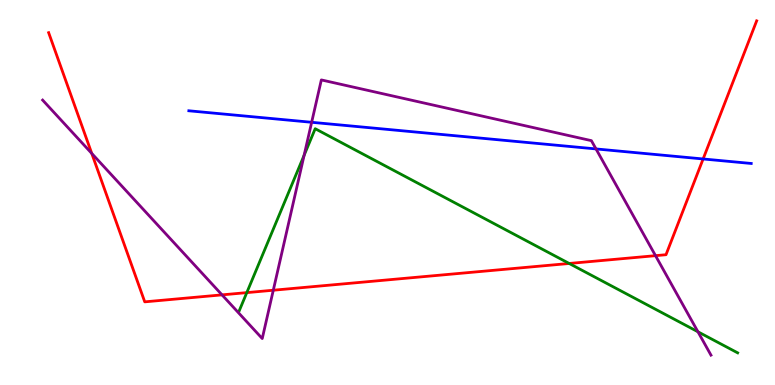[{'lines': ['blue', 'red'], 'intersections': [{'x': 9.07, 'y': 5.87}]}, {'lines': ['green', 'red'], 'intersections': [{'x': 3.18, 'y': 2.4}, {'x': 7.34, 'y': 3.16}]}, {'lines': ['purple', 'red'], 'intersections': [{'x': 1.18, 'y': 6.01}, {'x': 2.86, 'y': 2.34}, {'x': 3.53, 'y': 2.46}, {'x': 8.46, 'y': 3.36}]}, {'lines': ['blue', 'green'], 'intersections': []}, {'lines': ['blue', 'purple'], 'intersections': [{'x': 4.02, 'y': 6.82}, {'x': 7.69, 'y': 6.13}]}, {'lines': ['green', 'purple'], 'intersections': [{'x': 3.92, 'y': 5.97}, {'x': 9.01, 'y': 1.38}]}]